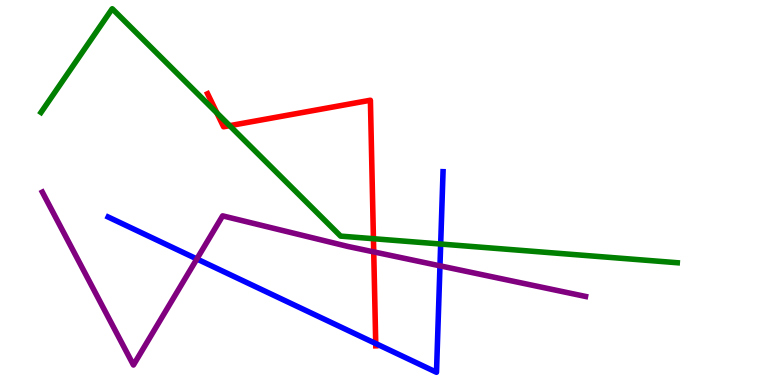[{'lines': ['blue', 'red'], 'intersections': [{'x': 4.85, 'y': 1.08}]}, {'lines': ['green', 'red'], 'intersections': [{'x': 2.8, 'y': 7.07}, {'x': 2.96, 'y': 6.74}, {'x': 4.82, 'y': 3.8}]}, {'lines': ['purple', 'red'], 'intersections': [{'x': 4.82, 'y': 3.46}]}, {'lines': ['blue', 'green'], 'intersections': [{'x': 5.69, 'y': 3.66}]}, {'lines': ['blue', 'purple'], 'intersections': [{'x': 2.54, 'y': 3.27}, {'x': 5.68, 'y': 3.1}]}, {'lines': ['green', 'purple'], 'intersections': []}]